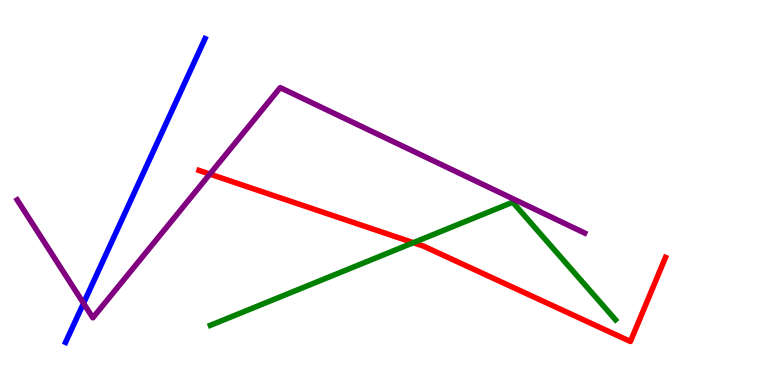[{'lines': ['blue', 'red'], 'intersections': []}, {'lines': ['green', 'red'], 'intersections': [{'x': 5.33, 'y': 3.7}]}, {'lines': ['purple', 'red'], 'intersections': [{'x': 2.71, 'y': 5.48}]}, {'lines': ['blue', 'green'], 'intersections': []}, {'lines': ['blue', 'purple'], 'intersections': [{'x': 1.08, 'y': 2.12}]}, {'lines': ['green', 'purple'], 'intersections': []}]